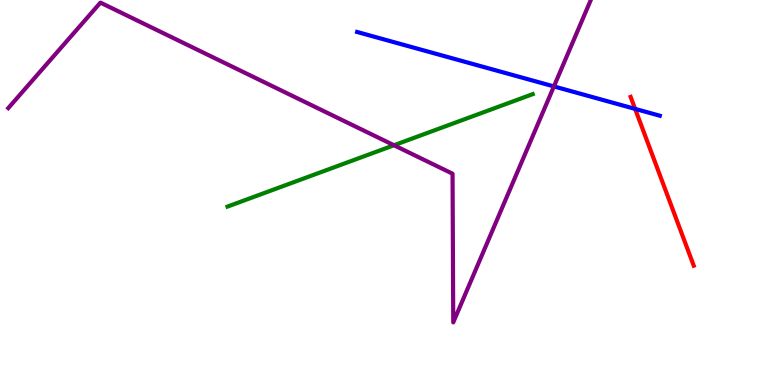[{'lines': ['blue', 'red'], 'intersections': [{'x': 8.2, 'y': 7.17}]}, {'lines': ['green', 'red'], 'intersections': []}, {'lines': ['purple', 'red'], 'intersections': []}, {'lines': ['blue', 'green'], 'intersections': []}, {'lines': ['blue', 'purple'], 'intersections': [{'x': 7.15, 'y': 7.76}]}, {'lines': ['green', 'purple'], 'intersections': [{'x': 5.08, 'y': 6.23}]}]